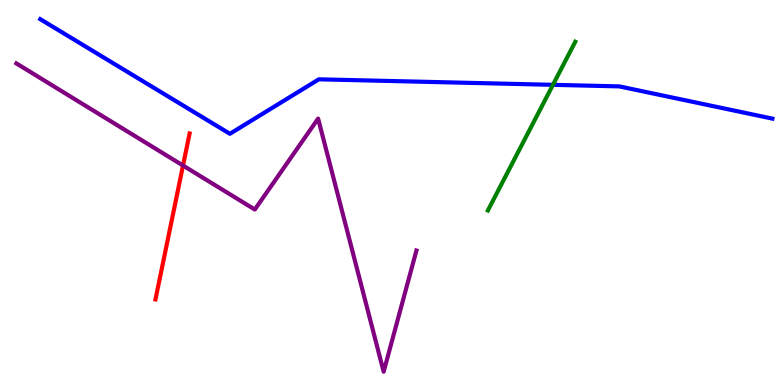[{'lines': ['blue', 'red'], 'intersections': []}, {'lines': ['green', 'red'], 'intersections': []}, {'lines': ['purple', 'red'], 'intersections': [{'x': 2.36, 'y': 5.7}]}, {'lines': ['blue', 'green'], 'intersections': [{'x': 7.13, 'y': 7.8}]}, {'lines': ['blue', 'purple'], 'intersections': []}, {'lines': ['green', 'purple'], 'intersections': []}]